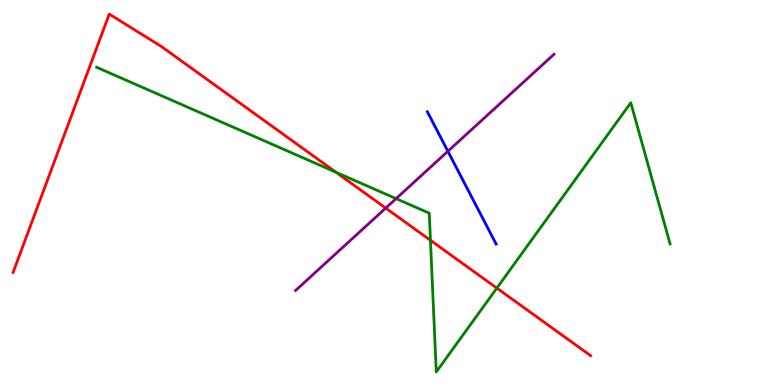[{'lines': ['blue', 'red'], 'intersections': []}, {'lines': ['green', 'red'], 'intersections': [{'x': 4.34, 'y': 5.53}, {'x': 5.55, 'y': 3.76}, {'x': 6.41, 'y': 2.52}]}, {'lines': ['purple', 'red'], 'intersections': [{'x': 4.98, 'y': 4.6}]}, {'lines': ['blue', 'green'], 'intersections': []}, {'lines': ['blue', 'purple'], 'intersections': [{'x': 5.78, 'y': 6.07}]}, {'lines': ['green', 'purple'], 'intersections': [{'x': 5.11, 'y': 4.84}]}]